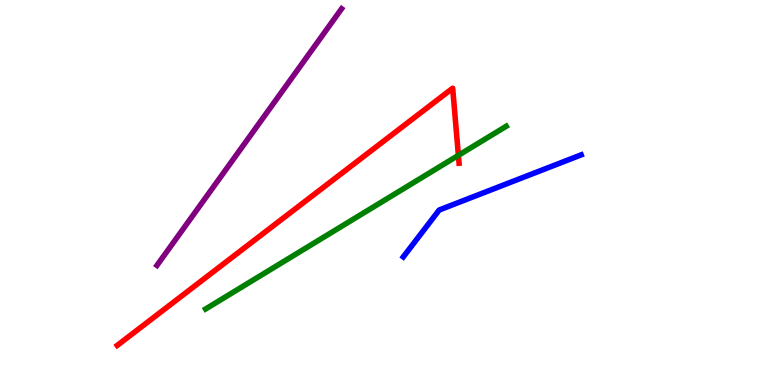[{'lines': ['blue', 'red'], 'intersections': []}, {'lines': ['green', 'red'], 'intersections': [{'x': 5.91, 'y': 5.97}]}, {'lines': ['purple', 'red'], 'intersections': []}, {'lines': ['blue', 'green'], 'intersections': []}, {'lines': ['blue', 'purple'], 'intersections': []}, {'lines': ['green', 'purple'], 'intersections': []}]